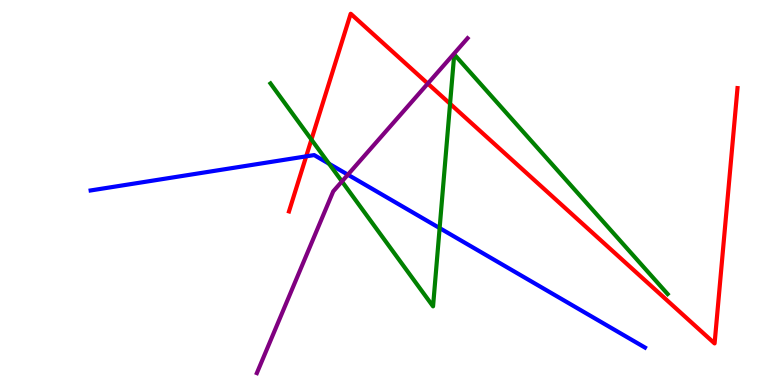[{'lines': ['blue', 'red'], 'intersections': [{'x': 3.95, 'y': 5.94}]}, {'lines': ['green', 'red'], 'intersections': [{'x': 4.02, 'y': 6.37}, {'x': 5.81, 'y': 7.3}]}, {'lines': ['purple', 'red'], 'intersections': [{'x': 5.52, 'y': 7.83}]}, {'lines': ['blue', 'green'], 'intersections': [{'x': 4.25, 'y': 5.75}, {'x': 5.67, 'y': 4.08}]}, {'lines': ['blue', 'purple'], 'intersections': [{'x': 4.49, 'y': 5.46}]}, {'lines': ['green', 'purple'], 'intersections': [{'x': 4.41, 'y': 5.29}]}]